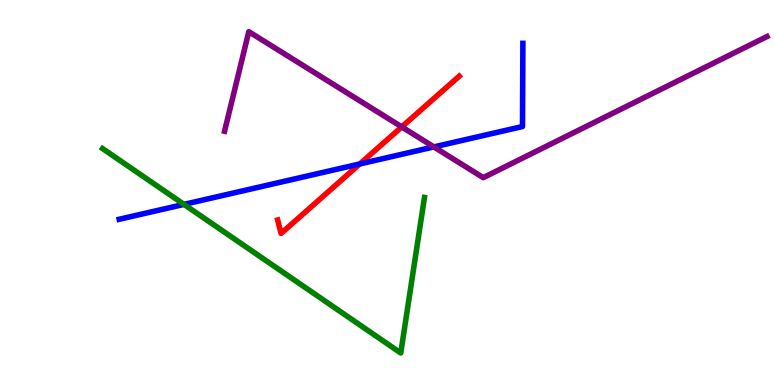[{'lines': ['blue', 'red'], 'intersections': [{'x': 4.64, 'y': 5.74}]}, {'lines': ['green', 'red'], 'intersections': []}, {'lines': ['purple', 'red'], 'intersections': [{'x': 5.18, 'y': 6.7}]}, {'lines': ['blue', 'green'], 'intersections': [{'x': 2.37, 'y': 4.69}]}, {'lines': ['blue', 'purple'], 'intersections': [{'x': 5.6, 'y': 6.18}]}, {'lines': ['green', 'purple'], 'intersections': []}]